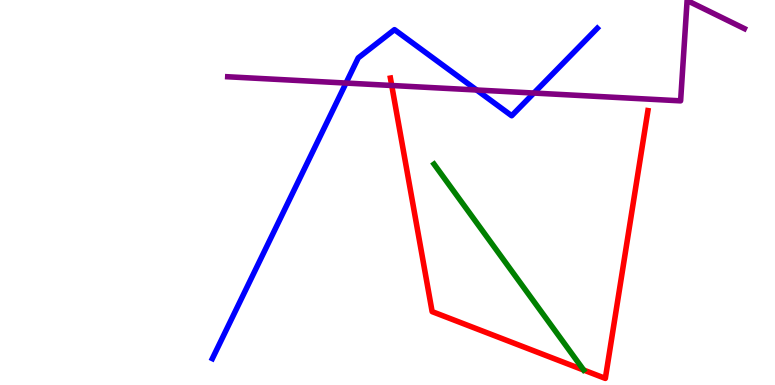[{'lines': ['blue', 'red'], 'intersections': []}, {'lines': ['green', 'red'], 'intersections': []}, {'lines': ['purple', 'red'], 'intersections': [{'x': 5.05, 'y': 7.78}]}, {'lines': ['blue', 'green'], 'intersections': []}, {'lines': ['blue', 'purple'], 'intersections': [{'x': 4.46, 'y': 7.84}, {'x': 6.15, 'y': 7.66}, {'x': 6.89, 'y': 7.58}]}, {'lines': ['green', 'purple'], 'intersections': []}]